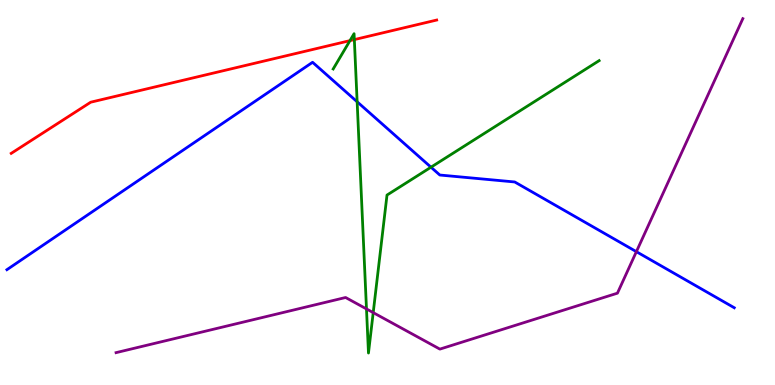[{'lines': ['blue', 'red'], 'intersections': []}, {'lines': ['green', 'red'], 'intersections': [{'x': 4.52, 'y': 8.94}, {'x': 4.57, 'y': 8.97}]}, {'lines': ['purple', 'red'], 'intersections': []}, {'lines': ['blue', 'green'], 'intersections': [{'x': 4.61, 'y': 7.36}, {'x': 5.56, 'y': 5.66}]}, {'lines': ['blue', 'purple'], 'intersections': [{'x': 8.21, 'y': 3.46}]}, {'lines': ['green', 'purple'], 'intersections': [{'x': 4.73, 'y': 1.98}, {'x': 4.82, 'y': 1.88}]}]